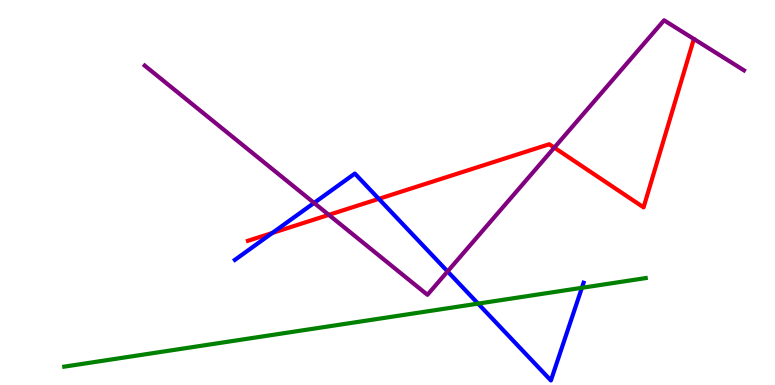[{'lines': ['blue', 'red'], 'intersections': [{'x': 3.51, 'y': 3.95}, {'x': 4.89, 'y': 4.84}]}, {'lines': ['green', 'red'], 'intersections': []}, {'lines': ['purple', 'red'], 'intersections': [{'x': 4.24, 'y': 4.42}, {'x': 7.15, 'y': 6.17}]}, {'lines': ['blue', 'green'], 'intersections': [{'x': 6.17, 'y': 2.11}, {'x': 7.51, 'y': 2.52}]}, {'lines': ['blue', 'purple'], 'intersections': [{'x': 4.05, 'y': 4.73}, {'x': 5.78, 'y': 2.95}]}, {'lines': ['green', 'purple'], 'intersections': []}]